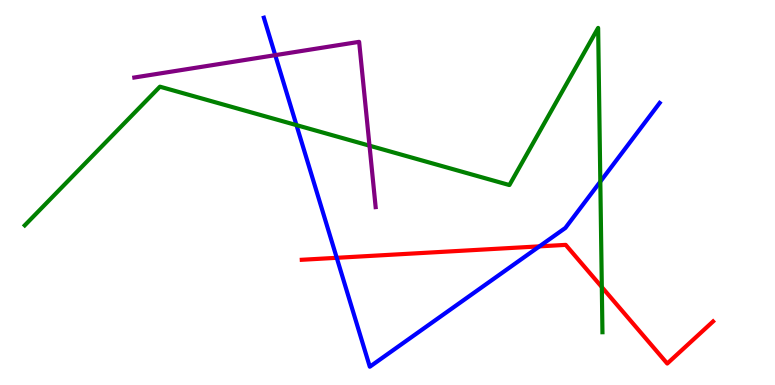[{'lines': ['blue', 'red'], 'intersections': [{'x': 4.35, 'y': 3.3}, {'x': 6.96, 'y': 3.6}]}, {'lines': ['green', 'red'], 'intersections': [{'x': 7.77, 'y': 2.54}]}, {'lines': ['purple', 'red'], 'intersections': []}, {'lines': ['blue', 'green'], 'intersections': [{'x': 3.83, 'y': 6.75}, {'x': 7.75, 'y': 5.28}]}, {'lines': ['blue', 'purple'], 'intersections': [{'x': 3.55, 'y': 8.57}]}, {'lines': ['green', 'purple'], 'intersections': [{'x': 4.77, 'y': 6.22}]}]